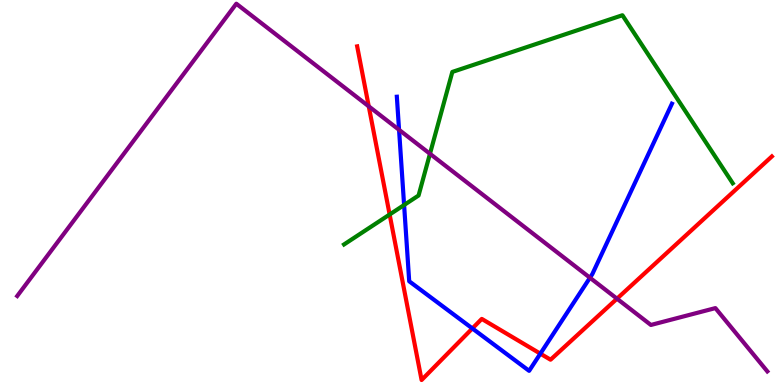[{'lines': ['blue', 'red'], 'intersections': [{'x': 6.1, 'y': 1.47}, {'x': 6.97, 'y': 0.814}]}, {'lines': ['green', 'red'], 'intersections': [{'x': 5.03, 'y': 4.43}]}, {'lines': ['purple', 'red'], 'intersections': [{'x': 4.76, 'y': 7.24}, {'x': 7.96, 'y': 2.24}]}, {'lines': ['blue', 'green'], 'intersections': [{'x': 5.21, 'y': 4.68}]}, {'lines': ['blue', 'purple'], 'intersections': [{'x': 5.15, 'y': 6.63}, {'x': 7.61, 'y': 2.79}]}, {'lines': ['green', 'purple'], 'intersections': [{'x': 5.55, 'y': 6.01}]}]